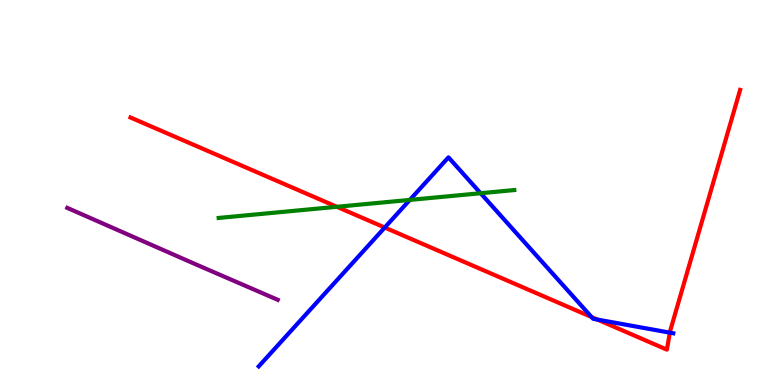[{'lines': ['blue', 'red'], 'intersections': [{'x': 4.96, 'y': 4.09}, {'x': 7.63, 'y': 1.77}, {'x': 7.71, 'y': 1.7}, {'x': 8.64, 'y': 1.36}]}, {'lines': ['green', 'red'], 'intersections': [{'x': 4.35, 'y': 4.63}]}, {'lines': ['purple', 'red'], 'intersections': []}, {'lines': ['blue', 'green'], 'intersections': [{'x': 5.29, 'y': 4.81}, {'x': 6.2, 'y': 4.98}]}, {'lines': ['blue', 'purple'], 'intersections': []}, {'lines': ['green', 'purple'], 'intersections': []}]